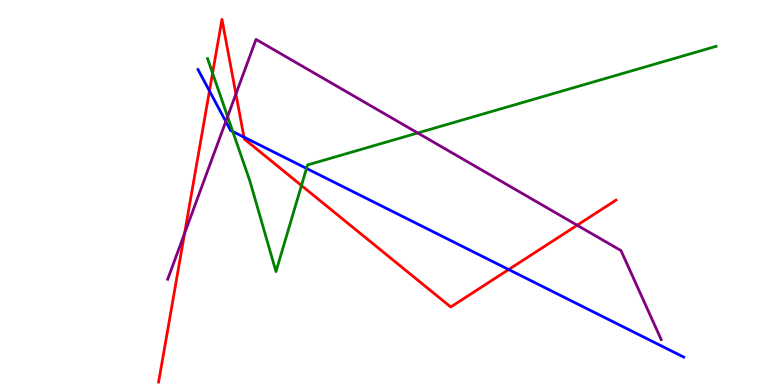[{'lines': ['blue', 'red'], 'intersections': [{'x': 2.7, 'y': 7.64}, {'x': 3.15, 'y': 6.44}, {'x': 6.56, 'y': 3.0}]}, {'lines': ['green', 'red'], 'intersections': [{'x': 2.74, 'y': 8.1}, {'x': 3.89, 'y': 5.18}]}, {'lines': ['purple', 'red'], 'intersections': [{'x': 2.38, 'y': 3.94}, {'x': 3.04, 'y': 7.56}, {'x': 7.45, 'y': 4.15}]}, {'lines': ['blue', 'green'], 'intersections': [{'x': 3.0, 'y': 6.58}, {'x': 3.95, 'y': 5.63}]}, {'lines': ['blue', 'purple'], 'intersections': [{'x': 2.91, 'y': 6.84}]}, {'lines': ['green', 'purple'], 'intersections': [{'x': 2.94, 'y': 6.97}, {'x': 5.39, 'y': 6.55}]}]